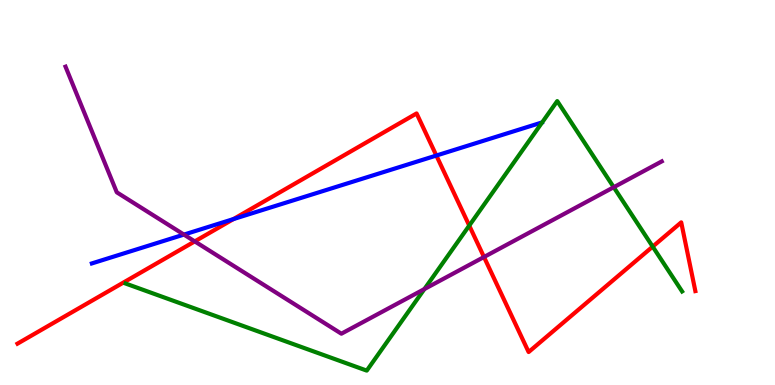[{'lines': ['blue', 'red'], 'intersections': [{'x': 3.01, 'y': 4.31}, {'x': 5.63, 'y': 5.96}]}, {'lines': ['green', 'red'], 'intersections': [{'x': 6.05, 'y': 4.14}, {'x': 8.42, 'y': 3.59}]}, {'lines': ['purple', 'red'], 'intersections': [{'x': 2.51, 'y': 3.73}, {'x': 6.25, 'y': 3.32}]}, {'lines': ['blue', 'green'], 'intersections': []}, {'lines': ['blue', 'purple'], 'intersections': [{'x': 2.37, 'y': 3.91}]}, {'lines': ['green', 'purple'], 'intersections': [{'x': 5.48, 'y': 2.49}, {'x': 7.92, 'y': 5.14}]}]